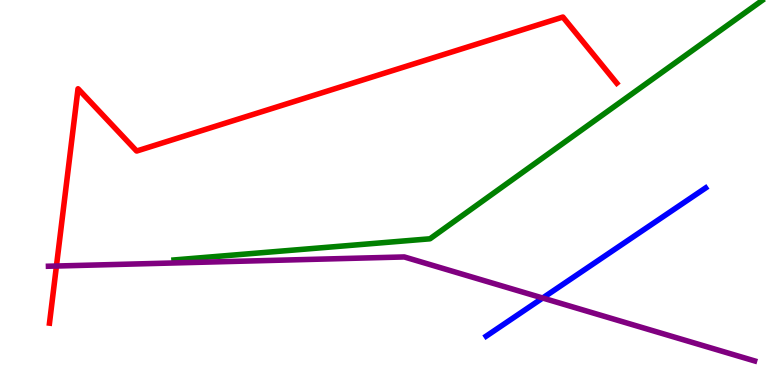[{'lines': ['blue', 'red'], 'intersections': []}, {'lines': ['green', 'red'], 'intersections': []}, {'lines': ['purple', 'red'], 'intersections': [{'x': 0.728, 'y': 3.09}]}, {'lines': ['blue', 'green'], 'intersections': []}, {'lines': ['blue', 'purple'], 'intersections': [{'x': 7.0, 'y': 2.26}]}, {'lines': ['green', 'purple'], 'intersections': []}]